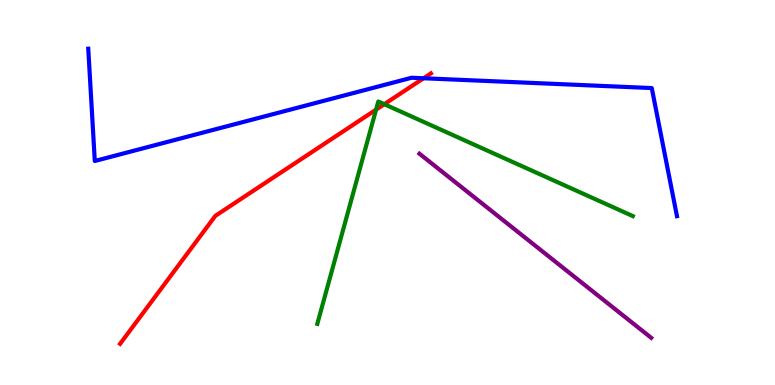[{'lines': ['blue', 'red'], 'intersections': [{'x': 5.47, 'y': 7.97}]}, {'lines': ['green', 'red'], 'intersections': [{'x': 4.85, 'y': 7.15}, {'x': 4.96, 'y': 7.29}]}, {'lines': ['purple', 'red'], 'intersections': []}, {'lines': ['blue', 'green'], 'intersections': []}, {'lines': ['blue', 'purple'], 'intersections': []}, {'lines': ['green', 'purple'], 'intersections': []}]